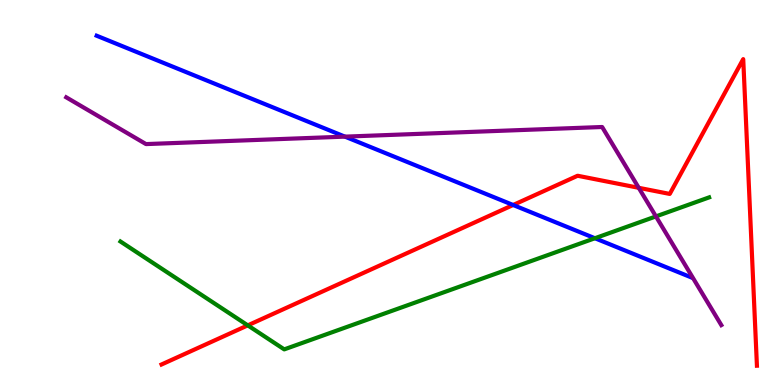[{'lines': ['blue', 'red'], 'intersections': [{'x': 6.62, 'y': 4.68}]}, {'lines': ['green', 'red'], 'intersections': [{'x': 3.2, 'y': 1.55}]}, {'lines': ['purple', 'red'], 'intersections': [{'x': 8.24, 'y': 5.12}]}, {'lines': ['blue', 'green'], 'intersections': [{'x': 7.68, 'y': 3.81}]}, {'lines': ['blue', 'purple'], 'intersections': [{'x': 4.45, 'y': 6.45}]}, {'lines': ['green', 'purple'], 'intersections': [{'x': 8.46, 'y': 4.38}]}]